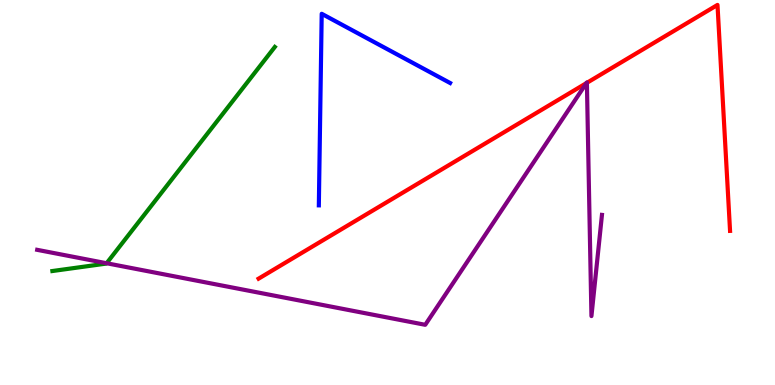[{'lines': ['blue', 'red'], 'intersections': []}, {'lines': ['green', 'red'], 'intersections': []}, {'lines': ['purple', 'red'], 'intersections': [{'x': 7.57, 'y': 7.84}, {'x': 7.57, 'y': 7.85}]}, {'lines': ['blue', 'green'], 'intersections': []}, {'lines': ['blue', 'purple'], 'intersections': []}, {'lines': ['green', 'purple'], 'intersections': [{'x': 1.38, 'y': 3.16}]}]